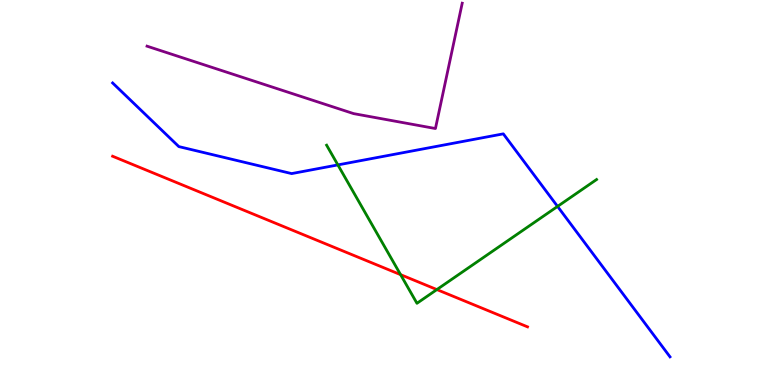[{'lines': ['blue', 'red'], 'intersections': []}, {'lines': ['green', 'red'], 'intersections': [{'x': 5.17, 'y': 2.87}, {'x': 5.64, 'y': 2.48}]}, {'lines': ['purple', 'red'], 'intersections': []}, {'lines': ['blue', 'green'], 'intersections': [{'x': 4.36, 'y': 5.72}, {'x': 7.19, 'y': 4.64}]}, {'lines': ['blue', 'purple'], 'intersections': []}, {'lines': ['green', 'purple'], 'intersections': []}]